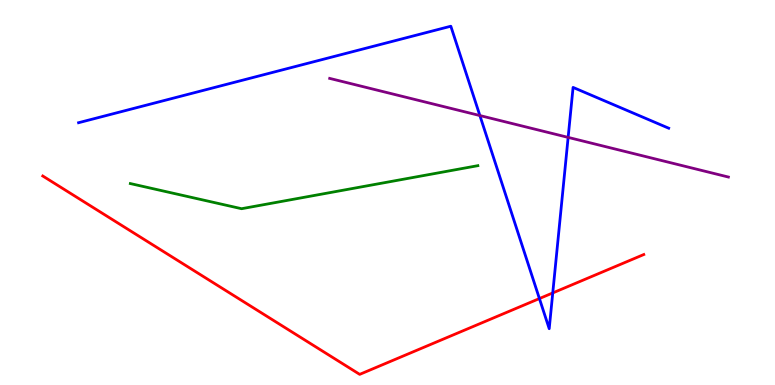[{'lines': ['blue', 'red'], 'intersections': [{'x': 6.96, 'y': 2.25}, {'x': 7.13, 'y': 2.39}]}, {'lines': ['green', 'red'], 'intersections': []}, {'lines': ['purple', 'red'], 'intersections': []}, {'lines': ['blue', 'green'], 'intersections': []}, {'lines': ['blue', 'purple'], 'intersections': [{'x': 6.19, 'y': 7.0}, {'x': 7.33, 'y': 6.43}]}, {'lines': ['green', 'purple'], 'intersections': []}]